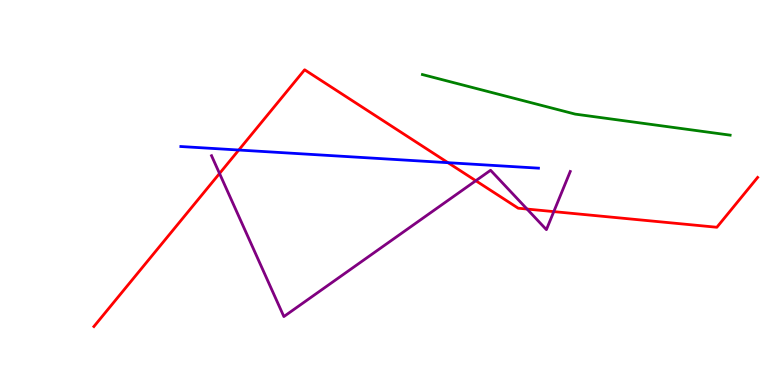[{'lines': ['blue', 'red'], 'intersections': [{'x': 3.08, 'y': 6.1}, {'x': 5.78, 'y': 5.77}]}, {'lines': ['green', 'red'], 'intersections': []}, {'lines': ['purple', 'red'], 'intersections': [{'x': 2.83, 'y': 5.49}, {'x': 6.14, 'y': 5.31}, {'x': 6.8, 'y': 4.57}, {'x': 7.15, 'y': 4.5}]}, {'lines': ['blue', 'green'], 'intersections': []}, {'lines': ['blue', 'purple'], 'intersections': []}, {'lines': ['green', 'purple'], 'intersections': []}]